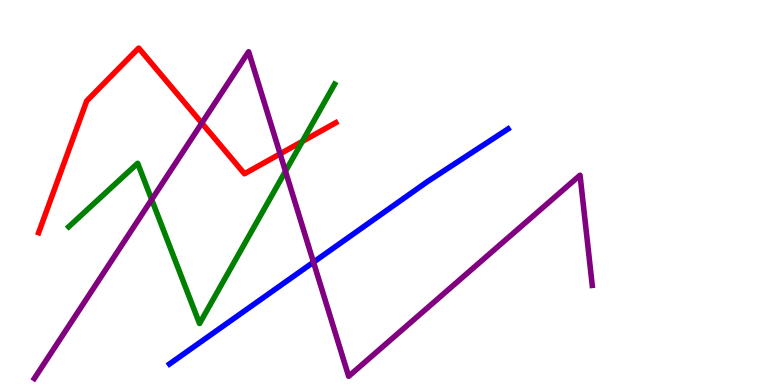[{'lines': ['blue', 'red'], 'intersections': []}, {'lines': ['green', 'red'], 'intersections': [{'x': 3.9, 'y': 6.33}]}, {'lines': ['purple', 'red'], 'intersections': [{'x': 2.6, 'y': 6.8}, {'x': 3.61, 'y': 6.0}]}, {'lines': ['blue', 'green'], 'intersections': []}, {'lines': ['blue', 'purple'], 'intersections': [{'x': 4.04, 'y': 3.19}]}, {'lines': ['green', 'purple'], 'intersections': [{'x': 1.96, 'y': 4.82}, {'x': 3.68, 'y': 5.55}]}]